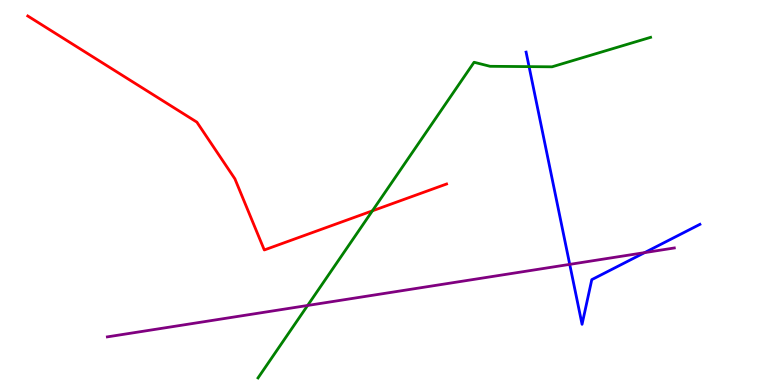[{'lines': ['blue', 'red'], 'intersections': []}, {'lines': ['green', 'red'], 'intersections': [{'x': 4.8, 'y': 4.52}]}, {'lines': ['purple', 'red'], 'intersections': []}, {'lines': ['blue', 'green'], 'intersections': [{'x': 6.83, 'y': 8.27}]}, {'lines': ['blue', 'purple'], 'intersections': [{'x': 7.35, 'y': 3.13}, {'x': 8.32, 'y': 3.44}]}, {'lines': ['green', 'purple'], 'intersections': [{'x': 3.97, 'y': 2.07}]}]